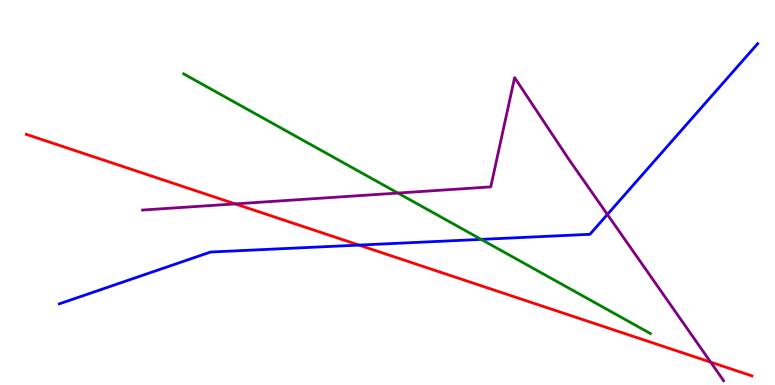[{'lines': ['blue', 'red'], 'intersections': [{'x': 4.63, 'y': 3.63}]}, {'lines': ['green', 'red'], 'intersections': []}, {'lines': ['purple', 'red'], 'intersections': [{'x': 3.04, 'y': 4.7}, {'x': 9.17, 'y': 0.594}]}, {'lines': ['blue', 'green'], 'intersections': [{'x': 6.21, 'y': 3.78}]}, {'lines': ['blue', 'purple'], 'intersections': [{'x': 7.84, 'y': 4.43}]}, {'lines': ['green', 'purple'], 'intersections': [{'x': 5.13, 'y': 4.99}]}]